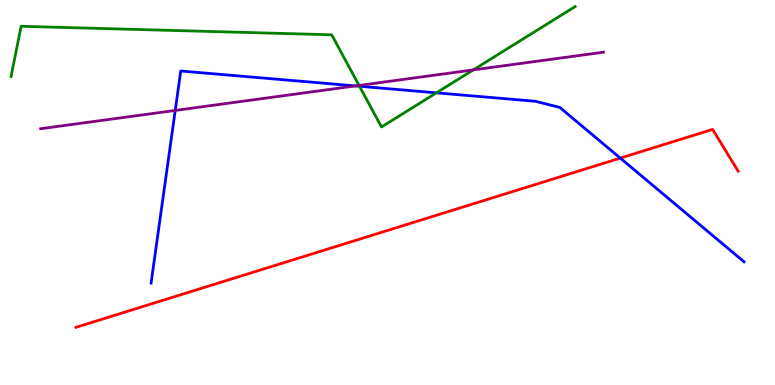[{'lines': ['blue', 'red'], 'intersections': [{'x': 8.0, 'y': 5.89}]}, {'lines': ['green', 'red'], 'intersections': []}, {'lines': ['purple', 'red'], 'intersections': []}, {'lines': ['blue', 'green'], 'intersections': [{'x': 4.64, 'y': 7.76}, {'x': 5.63, 'y': 7.59}]}, {'lines': ['blue', 'purple'], 'intersections': [{'x': 2.26, 'y': 7.13}, {'x': 4.59, 'y': 7.77}]}, {'lines': ['green', 'purple'], 'intersections': [{'x': 4.63, 'y': 7.78}, {'x': 6.11, 'y': 8.18}]}]